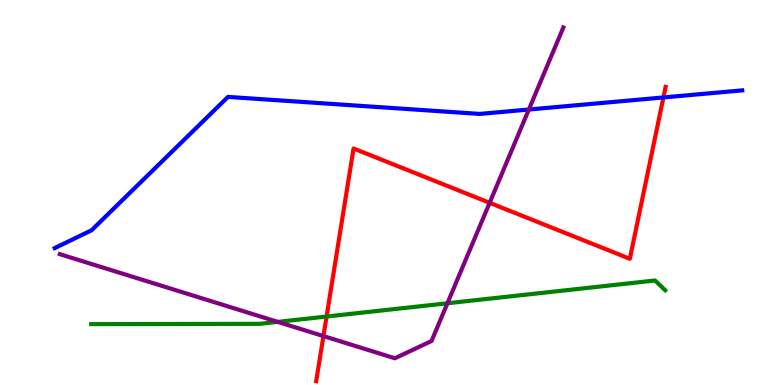[{'lines': ['blue', 'red'], 'intersections': [{'x': 8.56, 'y': 7.47}]}, {'lines': ['green', 'red'], 'intersections': [{'x': 4.21, 'y': 1.78}]}, {'lines': ['purple', 'red'], 'intersections': [{'x': 4.17, 'y': 1.27}, {'x': 6.32, 'y': 4.73}]}, {'lines': ['blue', 'green'], 'intersections': []}, {'lines': ['blue', 'purple'], 'intersections': [{'x': 6.82, 'y': 7.16}]}, {'lines': ['green', 'purple'], 'intersections': [{'x': 3.58, 'y': 1.64}, {'x': 5.77, 'y': 2.12}]}]